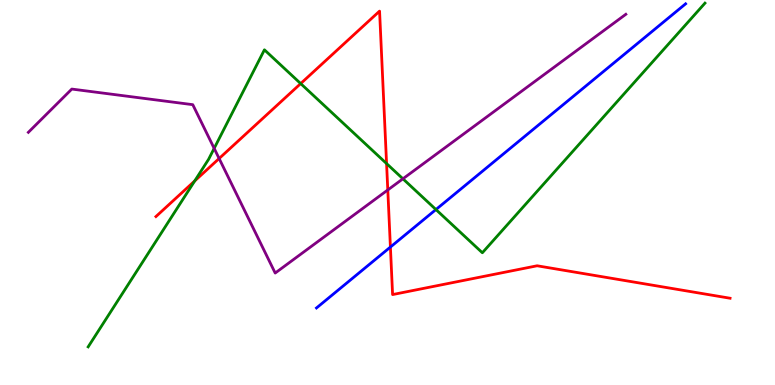[{'lines': ['blue', 'red'], 'intersections': [{'x': 5.04, 'y': 3.58}]}, {'lines': ['green', 'red'], 'intersections': [{'x': 2.51, 'y': 5.3}, {'x': 3.88, 'y': 7.83}, {'x': 4.99, 'y': 5.75}]}, {'lines': ['purple', 'red'], 'intersections': [{'x': 2.83, 'y': 5.88}, {'x': 5.0, 'y': 5.07}]}, {'lines': ['blue', 'green'], 'intersections': [{'x': 5.62, 'y': 4.56}]}, {'lines': ['blue', 'purple'], 'intersections': []}, {'lines': ['green', 'purple'], 'intersections': [{'x': 2.76, 'y': 6.15}, {'x': 5.2, 'y': 5.36}]}]